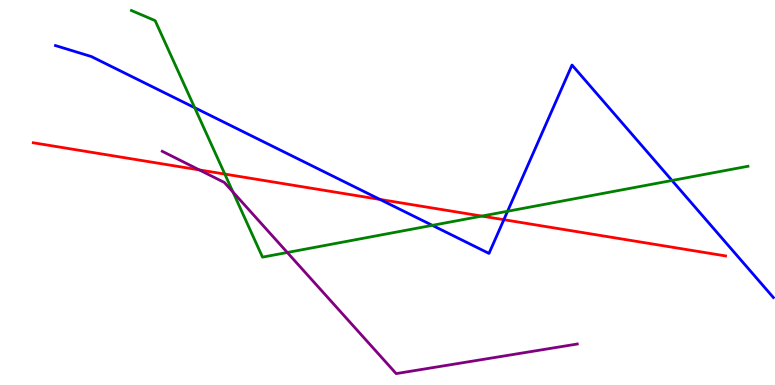[{'lines': ['blue', 'red'], 'intersections': [{'x': 4.9, 'y': 4.82}, {'x': 6.5, 'y': 4.29}]}, {'lines': ['green', 'red'], 'intersections': [{'x': 2.9, 'y': 5.48}, {'x': 6.22, 'y': 4.39}]}, {'lines': ['purple', 'red'], 'intersections': [{'x': 2.57, 'y': 5.59}]}, {'lines': ['blue', 'green'], 'intersections': [{'x': 2.51, 'y': 7.2}, {'x': 5.58, 'y': 4.15}, {'x': 6.55, 'y': 4.51}, {'x': 8.67, 'y': 5.31}]}, {'lines': ['blue', 'purple'], 'intersections': []}, {'lines': ['green', 'purple'], 'intersections': [{'x': 3.01, 'y': 5.01}, {'x': 3.71, 'y': 3.44}]}]